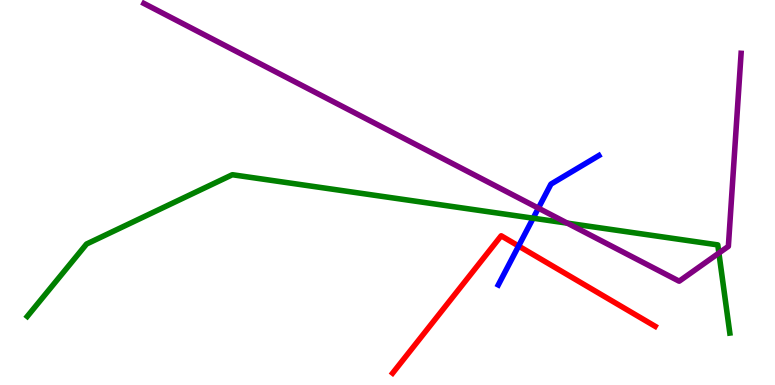[{'lines': ['blue', 'red'], 'intersections': [{'x': 6.69, 'y': 3.61}]}, {'lines': ['green', 'red'], 'intersections': []}, {'lines': ['purple', 'red'], 'intersections': []}, {'lines': ['blue', 'green'], 'intersections': [{'x': 6.88, 'y': 4.33}]}, {'lines': ['blue', 'purple'], 'intersections': [{'x': 6.95, 'y': 4.59}]}, {'lines': ['green', 'purple'], 'intersections': [{'x': 7.32, 'y': 4.2}, {'x': 9.28, 'y': 3.43}]}]